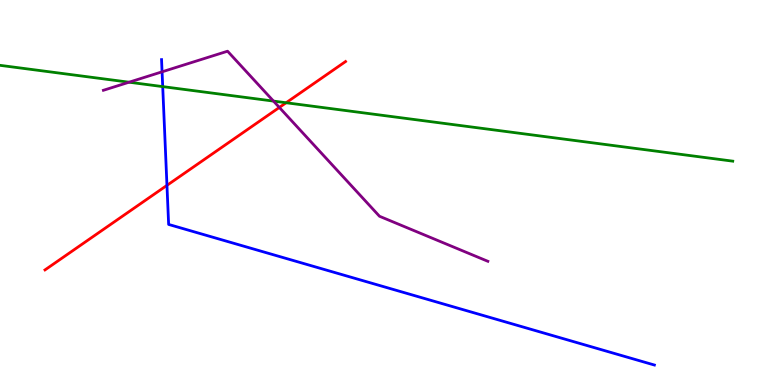[{'lines': ['blue', 'red'], 'intersections': [{'x': 2.15, 'y': 5.19}]}, {'lines': ['green', 'red'], 'intersections': [{'x': 3.69, 'y': 7.33}]}, {'lines': ['purple', 'red'], 'intersections': [{'x': 3.6, 'y': 7.21}]}, {'lines': ['blue', 'green'], 'intersections': [{'x': 2.1, 'y': 7.75}]}, {'lines': ['blue', 'purple'], 'intersections': [{'x': 2.09, 'y': 8.13}]}, {'lines': ['green', 'purple'], 'intersections': [{'x': 1.67, 'y': 7.86}, {'x': 3.53, 'y': 7.37}]}]